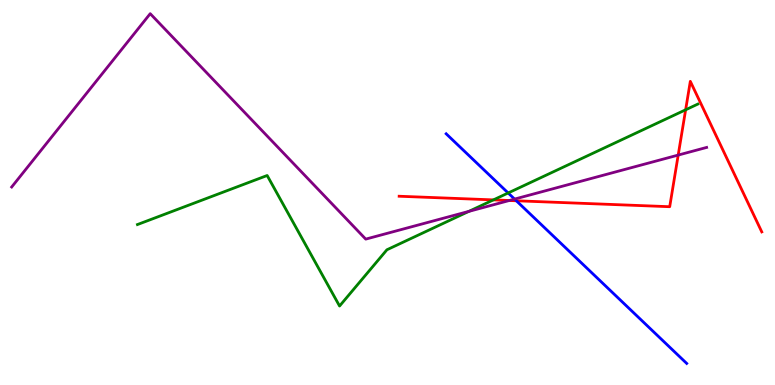[{'lines': ['blue', 'red'], 'intersections': [{'x': 6.66, 'y': 4.79}]}, {'lines': ['green', 'red'], 'intersections': [{'x': 6.37, 'y': 4.81}, {'x': 8.85, 'y': 7.15}]}, {'lines': ['purple', 'red'], 'intersections': [{'x': 6.57, 'y': 4.79}, {'x': 8.75, 'y': 5.97}]}, {'lines': ['blue', 'green'], 'intersections': [{'x': 6.56, 'y': 4.99}]}, {'lines': ['blue', 'purple'], 'intersections': [{'x': 6.64, 'y': 4.83}]}, {'lines': ['green', 'purple'], 'intersections': [{'x': 6.05, 'y': 4.51}]}]